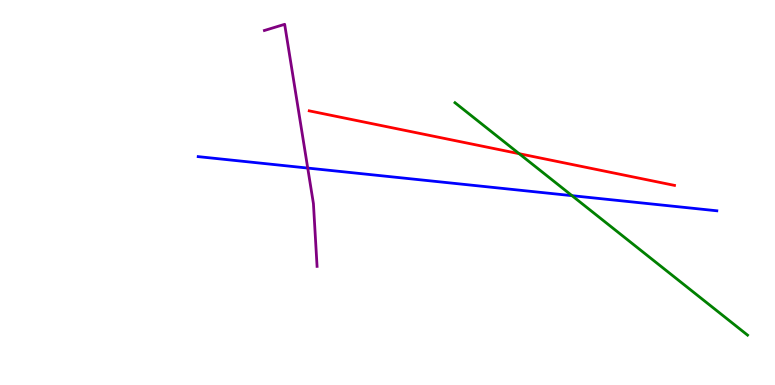[{'lines': ['blue', 'red'], 'intersections': []}, {'lines': ['green', 'red'], 'intersections': [{'x': 6.7, 'y': 6.01}]}, {'lines': ['purple', 'red'], 'intersections': []}, {'lines': ['blue', 'green'], 'intersections': [{'x': 7.38, 'y': 4.92}]}, {'lines': ['blue', 'purple'], 'intersections': [{'x': 3.97, 'y': 5.63}]}, {'lines': ['green', 'purple'], 'intersections': []}]